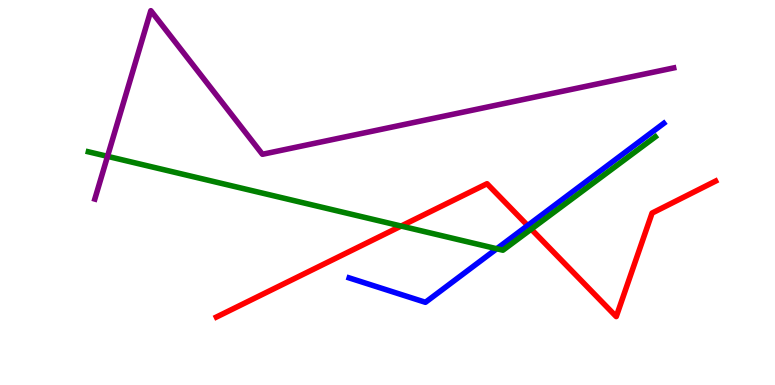[{'lines': ['blue', 'red'], 'intersections': [{'x': 6.81, 'y': 4.14}]}, {'lines': ['green', 'red'], 'intersections': [{'x': 5.18, 'y': 4.13}, {'x': 6.85, 'y': 4.05}]}, {'lines': ['purple', 'red'], 'intersections': []}, {'lines': ['blue', 'green'], 'intersections': [{'x': 6.41, 'y': 3.54}]}, {'lines': ['blue', 'purple'], 'intersections': []}, {'lines': ['green', 'purple'], 'intersections': [{'x': 1.39, 'y': 5.94}]}]